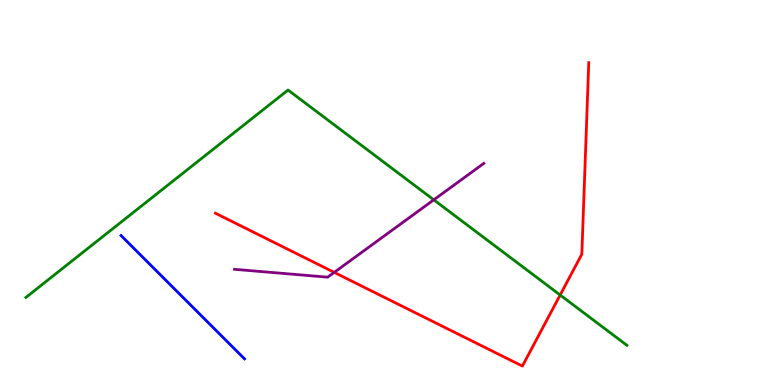[{'lines': ['blue', 'red'], 'intersections': []}, {'lines': ['green', 'red'], 'intersections': [{'x': 7.23, 'y': 2.34}]}, {'lines': ['purple', 'red'], 'intersections': [{'x': 4.31, 'y': 2.93}]}, {'lines': ['blue', 'green'], 'intersections': []}, {'lines': ['blue', 'purple'], 'intersections': []}, {'lines': ['green', 'purple'], 'intersections': [{'x': 5.6, 'y': 4.81}]}]